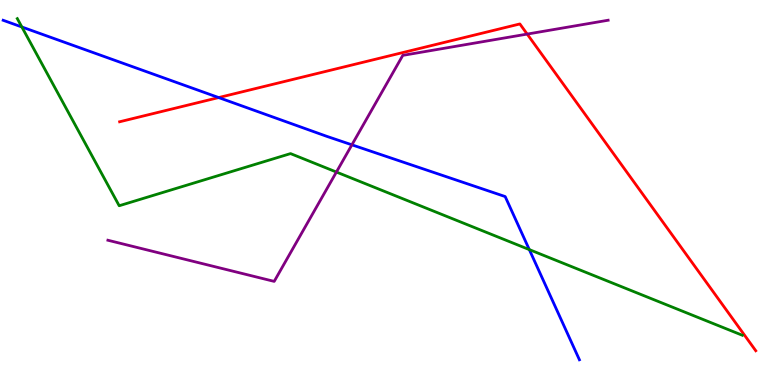[{'lines': ['blue', 'red'], 'intersections': [{'x': 2.82, 'y': 7.47}]}, {'lines': ['green', 'red'], 'intersections': []}, {'lines': ['purple', 'red'], 'intersections': [{'x': 6.8, 'y': 9.11}]}, {'lines': ['blue', 'green'], 'intersections': [{'x': 0.282, 'y': 9.3}, {'x': 6.83, 'y': 3.52}]}, {'lines': ['blue', 'purple'], 'intersections': [{'x': 4.54, 'y': 6.24}]}, {'lines': ['green', 'purple'], 'intersections': [{'x': 4.34, 'y': 5.53}]}]